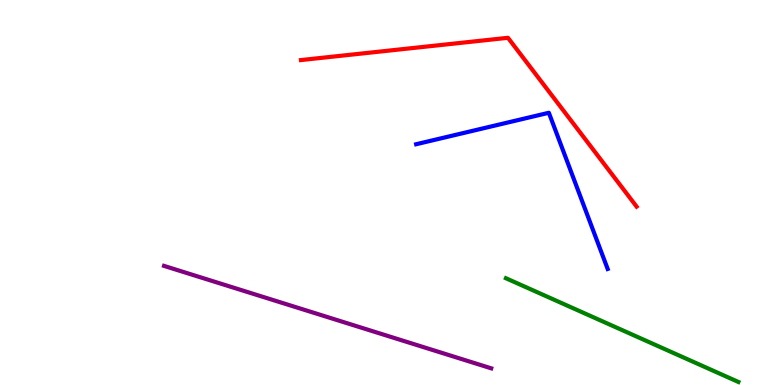[{'lines': ['blue', 'red'], 'intersections': []}, {'lines': ['green', 'red'], 'intersections': []}, {'lines': ['purple', 'red'], 'intersections': []}, {'lines': ['blue', 'green'], 'intersections': []}, {'lines': ['blue', 'purple'], 'intersections': []}, {'lines': ['green', 'purple'], 'intersections': []}]